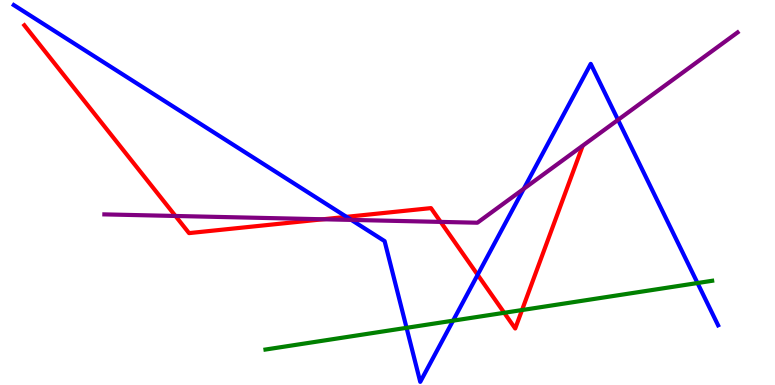[{'lines': ['blue', 'red'], 'intersections': [{'x': 4.47, 'y': 4.37}, {'x': 6.16, 'y': 2.86}]}, {'lines': ['green', 'red'], 'intersections': [{'x': 6.51, 'y': 1.88}, {'x': 6.74, 'y': 1.95}]}, {'lines': ['purple', 'red'], 'intersections': [{'x': 2.26, 'y': 4.39}, {'x': 4.17, 'y': 4.3}, {'x': 5.69, 'y': 4.24}]}, {'lines': ['blue', 'green'], 'intersections': [{'x': 5.25, 'y': 1.49}, {'x': 5.85, 'y': 1.67}, {'x': 9.0, 'y': 2.65}]}, {'lines': ['blue', 'purple'], 'intersections': [{'x': 4.53, 'y': 4.29}, {'x': 6.76, 'y': 5.1}, {'x': 7.97, 'y': 6.89}]}, {'lines': ['green', 'purple'], 'intersections': []}]